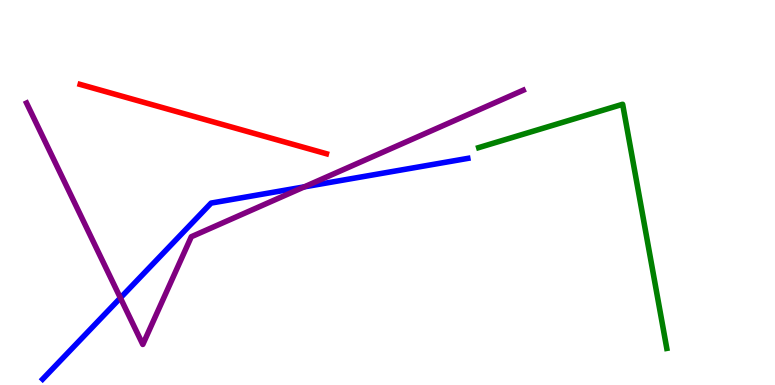[{'lines': ['blue', 'red'], 'intersections': []}, {'lines': ['green', 'red'], 'intersections': []}, {'lines': ['purple', 'red'], 'intersections': []}, {'lines': ['blue', 'green'], 'intersections': []}, {'lines': ['blue', 'purple'], 'intersections': [{'x': 1.55, 'y': 2.26}, {'x': 3.93, 'y': 5.15}]}, {'lines': ['green', 'purple'], 'intersections': []}]